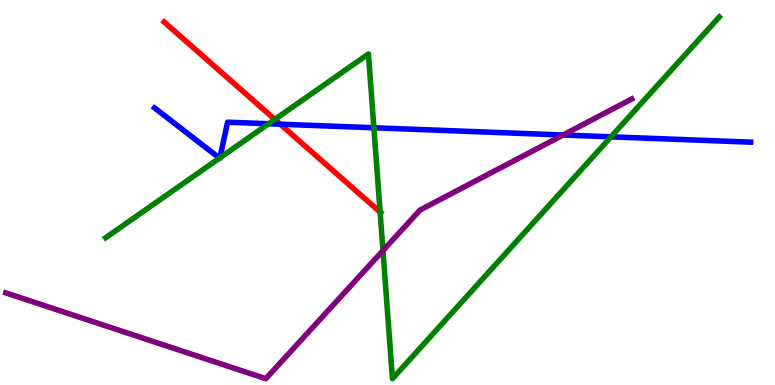[{'lines': ['blue', 'red'], 'intersections': [{'x': 3.62, 'y': 6.77}]}, {'lines': ['green', 'red'], 'intersections': [{'x': 3.55, 'y': 6.9}, {'x': 4.9, 'y': 4.49}]}, {'lines': ['purple', 'red'], 'intersections': []}, {'lines': ['blue', 'green'], 'intersections': [{'x': 2.83, 'y': 5.89}, {'x': 2.84, 'y': 5.9}, {'x': 3.47, 'y': 6.79}, {'x': 4.82, 'y': 6.68}, {'x': 7.88, 'y': 6.45}]}, {'lines': ['blue', 'purple'], 'intersections': [{'x': 7.27, 'y': 6.49}]}, {'lines': ['green', 'purple'], 'intersections': [{'x': 4.94, 'y': 3.49}]}]